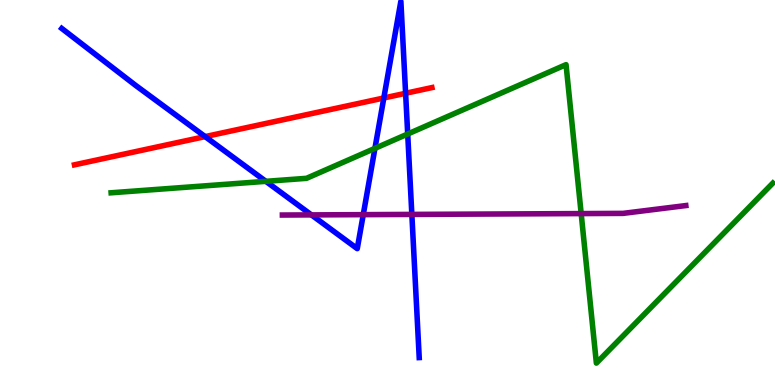[{'lines': ['blue', 'red'], 'intersections': [{'x': 2.65, 'y': 6.45}, {'x': 4.95, 'y': 7.45}, {'x': 5.23, 'y': 7.58}]}, {'lines': ['green', 'red'], 'intersections': []}, {'lines': ['purple', 'red'], 'intersections': []}, {'lines': ['blue', 'green'], 'intersections': [{'x': 3.43, 'y': 5.29}, {'x': 4.84, 'y': 6.15}, {'x': 5.26, 'y': 6.52}]}, {'lines': ['blue', 'purple'], 'intersections': [{'x': 4.02, 'y': 4.42}, {'x': 4.69, 'y': 4.42}, {'x': 5.31, 'y': 4.43}]}, {'lines': ['green', 'purple'], 'intersections': [{'x': 7.5, 'y': 4.45}]}]